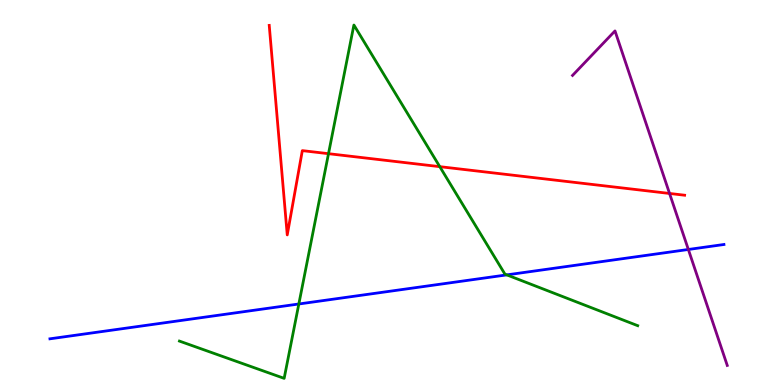[{'lines': ['blue', 'red'], 'intersections': []}, {'lines': ['green', 'red'], 'intersections': [{'x': 4.24, 'y': 6.01}, {'x': 5.67, 'y': 5.67}]}, {'lines': ['purple', 'red'], 'intersections': [{'x': 8.64, 'y': 4.98}]}, {'lines': ['blue', 'green'], 'intersections': [{'x': 3.86, 'y': 2.1}, {'x': 6.54, 'y': 2.86}]}, {'lines': ['blue', 'purple'], 'intersections': [{'x': 8.88, 'y': 3.52}]}, {'lines': ['green', 'purple'], 'intersections': []}]